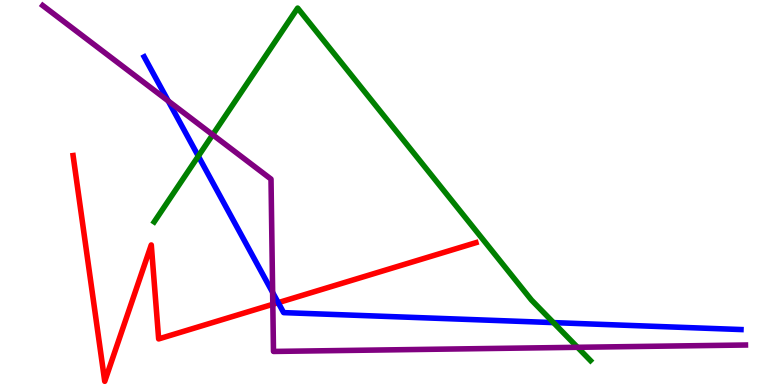[{'lines': ['blue', 'red'], 'intersections': [{'x': 3.59, 'y': 2.14}]}, {'lines': ['green', 'red'], 'intersections': []}, {'lines': ['purple', 'red'], 'intersections': [{'x': 3.52, 'y': 2.1}]}, {'lines': ['blue', 'green'], 'intersections': [{'x': 2.56, 'y': 5.94}, {'x': 7.14, 'y': 1.62}]}, {'lines': ['blue', 'purple'], 'intersections': [{'x': 2.17, 'y': 7.38}, {'x': 3.52, 'y': 2.4}]}, {'lines': ['green', 'purple'], 'intersections': [{'x': 2.74, 'y': 6.5}, {'x': 7.45, 'y': 0.979}]}]